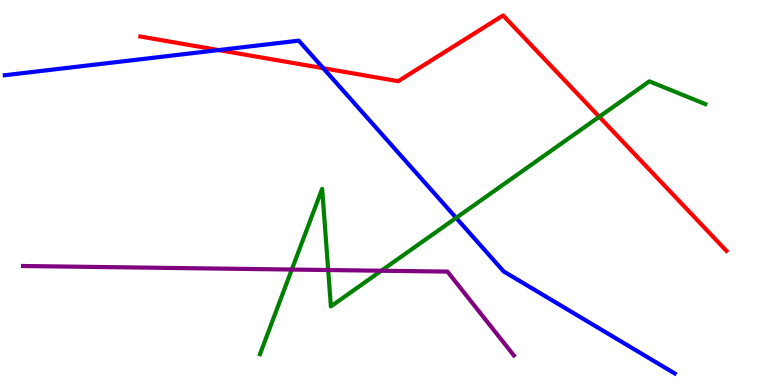[{'lines': ['blue', 'red'], 'intersections': [{'x': 2.82, 'y': 8.7}, {'x': 4.17, 'y': 8.23}]}, {'lines': ['green', 'red'], 'intersections': [{'x': 7.73, 'y': 6.97}]}, {'lines': ['purple', 'red'], 'intersections': []}, {'lines': ['blue', 'green'], 'intersections': [{'x': 5.89, 'y': 4.34}]}, {'lines': ['blue', 'purple'], 'intersections': []}, {'lines': ['green', 'purple'], 'intersections': [{'x': 3.77, 'y': 3.0}, {'x': 4.23, 'y': 2.99}, {'x': 4.92, 'y': 2.97}]}]